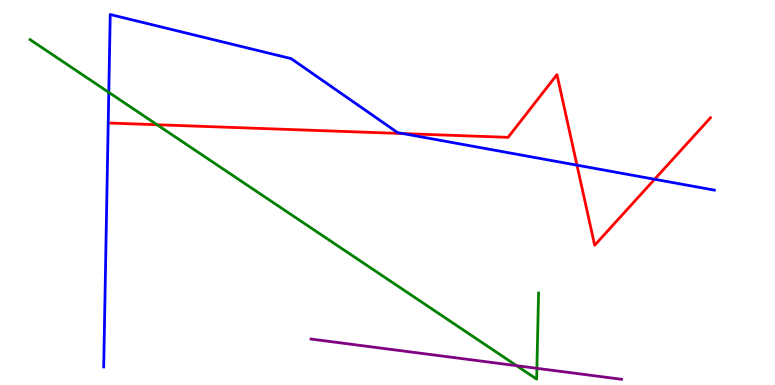[{'lines': ['blue', 'red'], 'intersections': [{'x': 5.2, 'y': 6.53}, {'x': 7.44, 'y': 5.71}, {'x': 8.45, 'y': 5.34}]}, {'lines': ['green', 'red'], 'intersections': [{'x': 2.03, 'y': 6.76}]}, {'lines': ['purple', 'red'], 'intersections': []}, {'lines': ['blue', 'green'], 'intersections': [{'x': 1.4, 'y': 7.6}]}, {'lines': ['blue', 'purple'], 'intersections': []}, {'lines': ['green', 'purple'], 'intersections': [{'x': 6.67, 'y': 0.501}, {'x': 6.93, 'y': 0.433}]}]